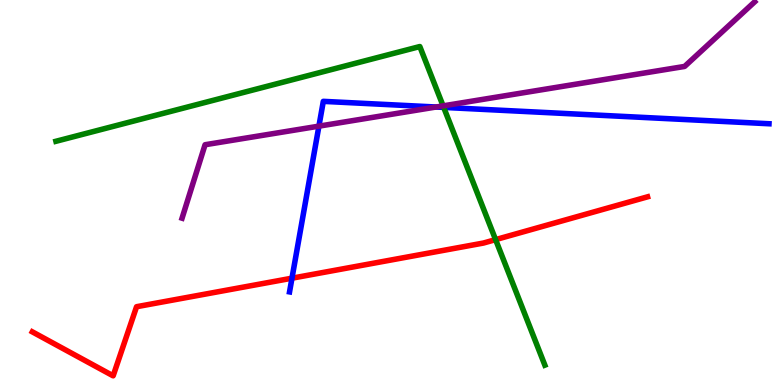[{'lines': ['blue', 'red'], 'intersections': [{'x': 3.77, 'y': 2.77}]}, {'lines': ['green', 'red'], 'intersections': [{'x': 6.39, 'y': 3.78}]}, {'lines': ['purple', 'red'], 'intersections': []}, {'lines': ['blue', 'green'], 'intersections': [{'x': 5.73, 'y': 7.21}]}, {'lines': ['blue', 'purple'], 'intersections': [{'x': 4.12, 'y': 6.72}, {'x': 5.63, 'y': 7.22}]}, {'lines': ['green', 'purple'], 'intersections': [{'x': 5.72, 'y': 7.25}]}]